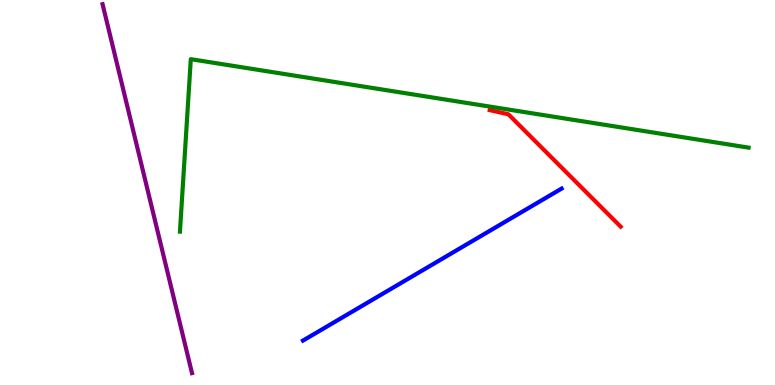[{'lines': ['blue', 'red'], 'intersections': []}, {'lines': ['green', 'red'], 'intersections': []}, {'lines': ['purple', 'red'], 'intersections': []}, {'lines': ['blue', 'green'], 'intersections': []}, {'lines': ['blue', 'purple'], 'intersections': []}, {'lines': ['green', 'purple'], 'intersections': []}]